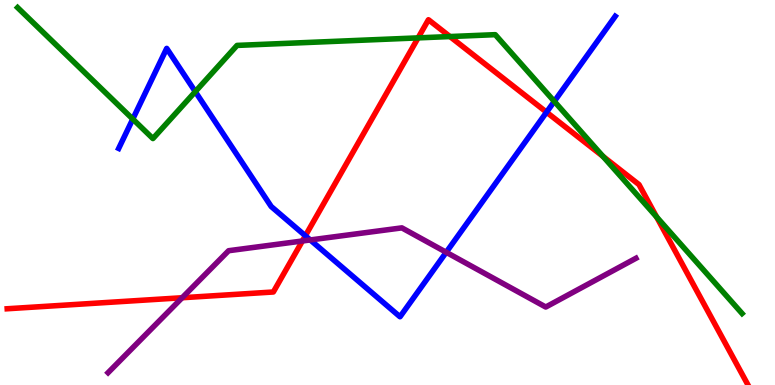[{'lines': ['blue', 'red'], 'intersections': [{'x': 3.94, 'y': 3.88}, {'x': 7.05, 'y': 7.09}]}, {'lines': ['green', 'red'], 'intersections': [{'x': 5.39, 'y': 9.02}, {'x': 5.81, 'y': 9.05}, {'x': 7.78, 'y': 5.94}, {'x': 8.47, 'y': 4.37}]}, {'lines': ['purple', 'red'], 'intersections': [{'x': 2.35, 'y': 2.27}, {'x': 3.9, 'y': 3.74}]}, {'lines': ['blue', 'green'], 'intersections': [{'x': 1.71, 'y': 6.91}, {'x': 2.52, 'y': 7.62}, {'x': 7.15, 'y': 7.37}]}, {'lines': ['blue', 'purple'], 'intersections': [{'x': 4.0, 'y': 3.77}, {'x': 5.76, 'y': 3.45}]}, {'lines': ['green', 'purple'], 'intersections': []}]